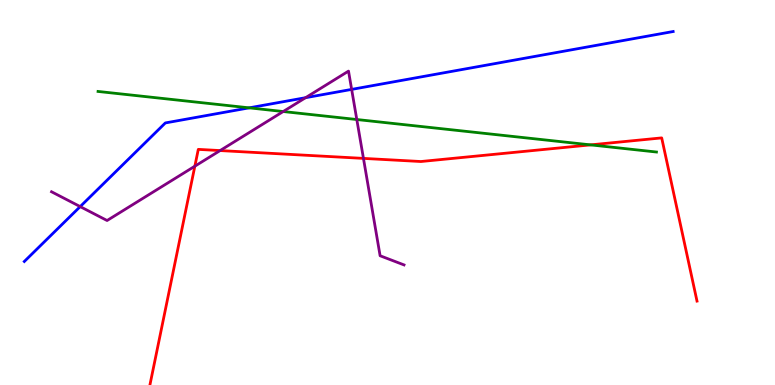[{'lines': ['blue', 'red'], 'intersections': []}, {'lines': ['green', 'red'], 'intersections': [{'x': 7.62, 'y': 6.24}]}, {'lines': ['purple', 'red'], 'intersections': [{'x': 2.51, 'y': 5.68}, {'x': 2.84, 'y': 6.09}, {'x': 4.69, 'y': 5.89}]}, {'lines': ['blue', 'green'], 'intersections': [{'x': 3.22, 'y': 7.2}]}, {'lines': ['blue', 'purple'], 'intersections': [{'x': 1.03, 'y': 4.63}, {'x': 3.94, 'y': 7.46}, {'x': 4.54, 'y': 7.68}]}, {'lines': ['green', 'purple'], 'intersections': [{'x': 3.65, 'y': 7.1}, {'x': 4.6, 'y': 6.9}]}]